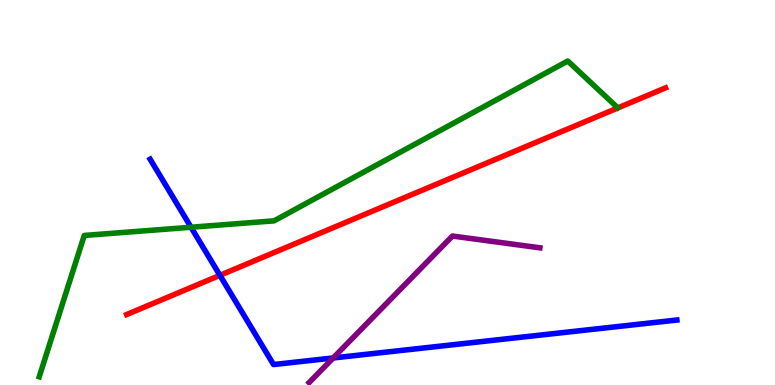[{'lines': ['blue', 'red'], 'intersections': [{'x': 2.84, 'y': 2.85}]}, {'lines': ['green', 'red'], 'intersections': []}, {'lines': ['purple', 'red'], 'intersections': []}, {'lines': ['blue', 'green'], 'intersections': [{'x': 2.46, 'y': 4.1}]}, {'lines': ['blue', 'purple'], 'intersections': [{'x': 4.3, 'y': 0.702}]}, {'lines': ['green', 'purple'], 'intersections': []}]